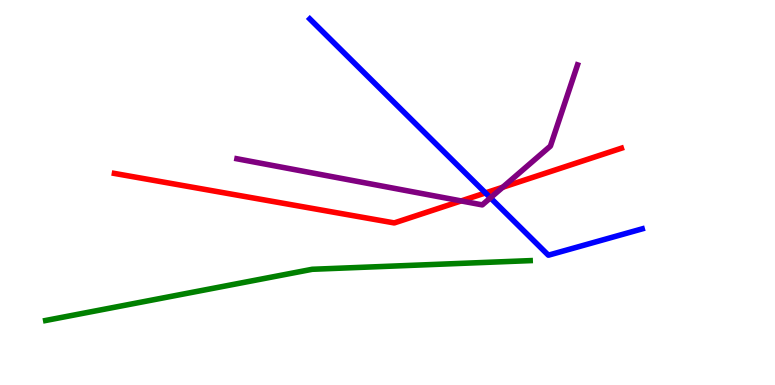[{'lines': ['blue', 'red'], 'intersections': [{'x': 6.26, 'y': 4.99}]}, {'lines': ['green', 'red'], 'intersections': []}, {'lines': ['purple', 'red'], 'intersections': [{'x': 5.95, 'y': 4.78}, {'x': 6.49, 'y': 5.14}]}, {'lines': ['blue', 'green'], 'intersections': []}, {'lines': ['blue', 'purple'], 'intersections': [{'x': 6.33, 'y': 4.86}]}, {'lines': ['green', 'purple'], 'intersections': []}]